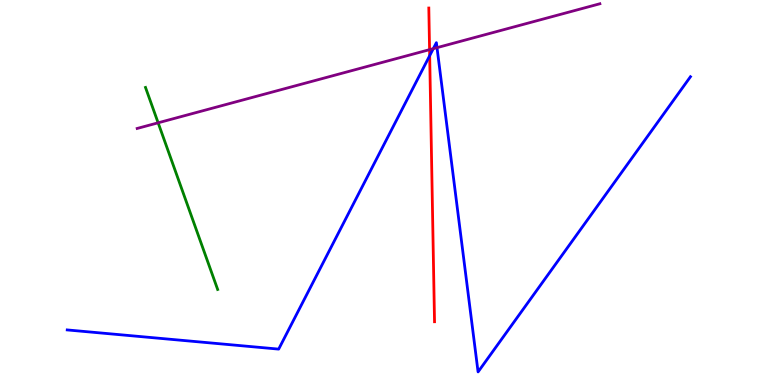[{'lines': ['blue', 'red'], 'intersections': [{'x': 5.54, 'y': 8.55}]}, {'lines': ['green', 'red'], 'intersections': []}, {'lines': ['purple', 'red'], 'intersections': [{'x': 5.54, 'y': 8.71}]}, {'lines': ['blue', 'green'], 'intersections': []}, {'lines': ['blue', 'purple'], 'intersections': [{'x': 5.59, 'y': 8.74}, {'x': 5.64, 'y': 8.76}]}, {'lines': ['green', 'purple'], 'intersections': [{'x': 2.04, 'y': 6.81}]}]